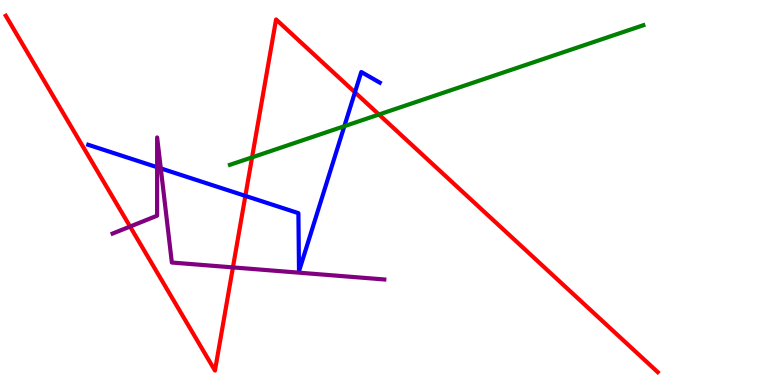[{'lines': ['blue', 'red'], 'intersections': [{'x': 3.17, 'y': 4.91}, {'x': 4.58, 'y': 7.6}]}, {'lines': ['green', 'red'], 'intersections': [{'x': 3.25, 'y': 5.91}, {'x': 4.89, 'y': 7.03}]}, {'lines': ['purple', 'red'], 'intersections': [{'x': 1.68, 'y': 4.12}, {'x': 3.01, 'y': 3.05}]}, {'lines': ['blue', 'green'], 'intersections': [{'x': 4.44, 'y': 6.72}]}, {'lines': ['blue', 'purple'], 'intersections': [{'x': 2.03, 'y': 5.66}, {'x': 2.07, 'y': 5.63}]}, {'lines': ['green', 'purple'], 'intersections': []}]